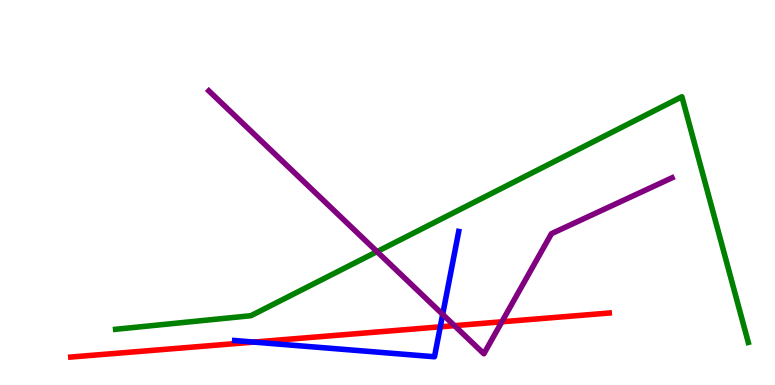[{'lines': ['blue', 'red'], 'intersections': [{'x': 3.28, 'y': 1.11}, {'x': 5.68, 'y': 1.51}]}, {'lines': ['green', 'red'], 'intersections': []}, {'lines': ['purple', 'red'], 'intersections': [{'x': 5.86, 'y': 1.54}, {'x': 6.48, 'y': 1.64}]}, {'lines': ['blue', 'green'], 'intersections': []}, {'lines': ['blue', 'purple'], 'intersections': [{'x': 5.71, 'y': 1.83}]}, {'lines': ['green', 'purple'], 'intersections': [{'x': 4.86, 'y': 3.46}]}]